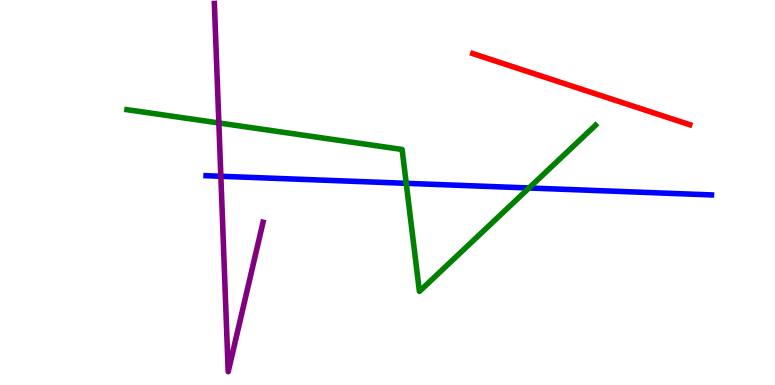[{'lines': ['blue', 'red'], 'intersections': []}, {'lines': ['green', 'red'], 'intersections': []}, {'lines': ['purple', 'red'], 'intersections': []}, {'lines': ['blue', 'green'], 'intersections': [{'x': 5.24, 'y': 5.24}, {'x': 6.83, 'y': 5.12}]}, {'lines': ['blue', 'purple'], 'intersections': [{'x': 2.85, 'y': 5.42}]}, {'lines': ['green', 'purple'], 'intersections': [{'x': 2.82, 'y': 6.81}]}]